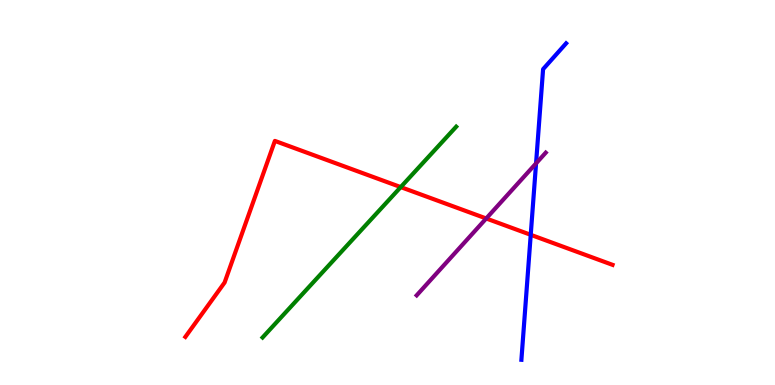[{'lines': ['blue', 'red'], 'intersections': [{'x': 6.85, 'y': 3.9}]}, {'lines': ['green', 'red'], 'intersections': [{'x': 5.17, 'y': 5.14}]}, {'lines': ['purple', 'red'], 'intersections': [{'x': 6.27, 'y': 4.33}]}, {'lines': ['blue', 'green'], 'intersections': []}, {'lines': ['blue', 'purple'], 'intersections': [{'x': 6.92, 'y': 5.76}]}, {'lines': ['green', 'purple'], 'intersections': []}]